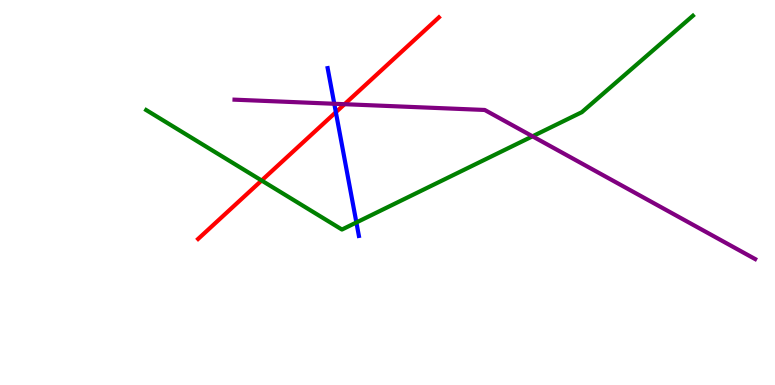[{'lines': ['blue', 'red'], 'intersections': [{'x': 4.33, 'y': 7.09}]}, {'lines': ['green', 'red'], 'intersections': [{'x': 3.38, 'y': 5.31}]}, {'lines': ['purple', 'red'], 'intersections': [{'x': 4.45, 'y': 7.29}]}, {'lines': ['blue', 'green'], 'intersections': [{'x': 4.6, 'y': 4.22}]}, {'lines': ['blue', 'purple'], 'intersections': [{'x': 4.31, 'y': 7.3}]}, {'lines': ['green', 'purple'], 'intersections': [{'x': 6.87, 'y': 6.46}]}]